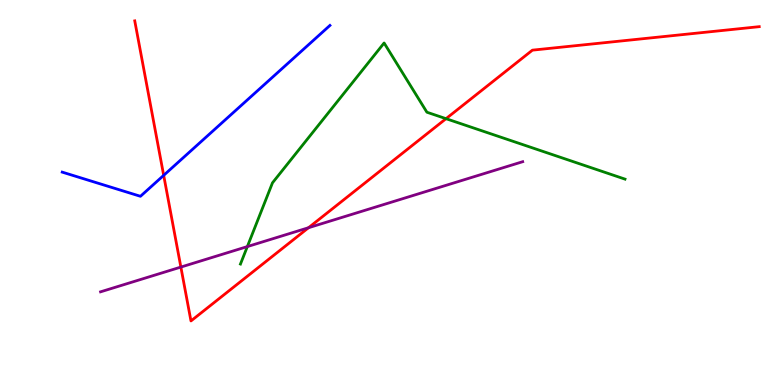[{'lines': ['blue', 'red'], 'intersections': [{'x': 2.11, 'y': 5.45}]}, {'lines': ['green', 'red'], 'intersections': [{'x': 5.76, 'y': 6.92}]}, {'lines': ['purple', 'red'], 'intersections': [{'x': 2.33, 'y': 3.06}, {'x': 3.98, 'y': 4.09}]}, {'lines': ['blue', 'green'], 'intersections': []}, {'lines': ['blue', 'purple'], 'intersections': []}, {'lines': ['green', 'purple'], 'intersections': [{'x': 3.19, 'y': 3.6}]}]